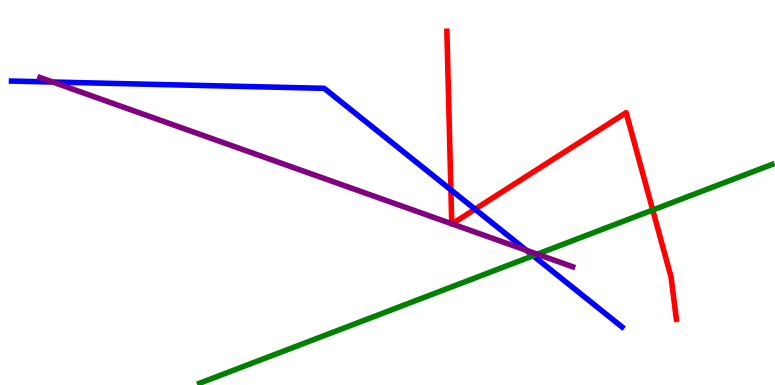[{'lines': ['blue', 'red'], 'intersections': [{'x': 5.82, 'y': 5.07}, {'x': 6.13, 'y': 4.57}]}, {'lines': ['green', 'red'], 'intersections': [{'x': 8.42, 'y': 4.54}]}, {'lines': ['purple', 'red'], 'intersections': [{'x': 5.83, 'y': 4.19}, {'x': 5.83, 'y': 4.18}]}, {'lines': ['blue', 'green'], 'intersections': [{'x': 6.88, 'y': 3.36}]}, {'lines': ['blue', 'purple'], 'intersections': [{'x': 0.68, 'y': 7.87}, {'x': 6.79, 'y': 3.5}]}, {'lines': ['green', 'purple'], 'intersections': [{'x': 6.93, 'y': 3.4}]}]